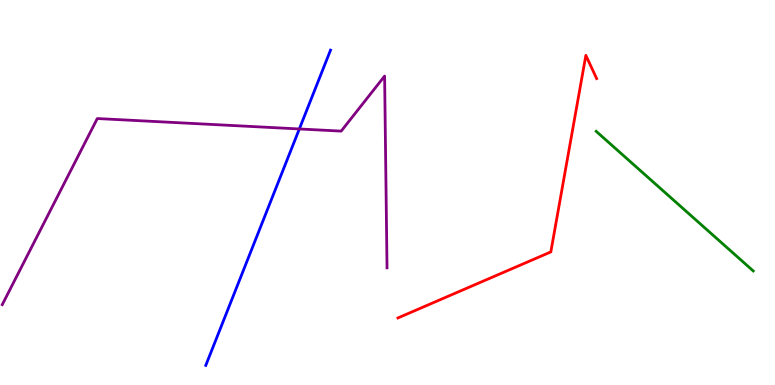[{'lines': ['blue', 'red'], 'intersections': []}, {'lines': ['green', 'red'], 'intersections': []}, {'lines': ['purple', 'red'], 'intersections': []}, {'lines': ['blue', 'green'], 'intersections': []}, {'lines': ['blue', 'purple'], 'intersections': [{'x': 3.86, 'y': 6.65}]}, {'lines': ['green', 'purple'], 'intersections': []}]